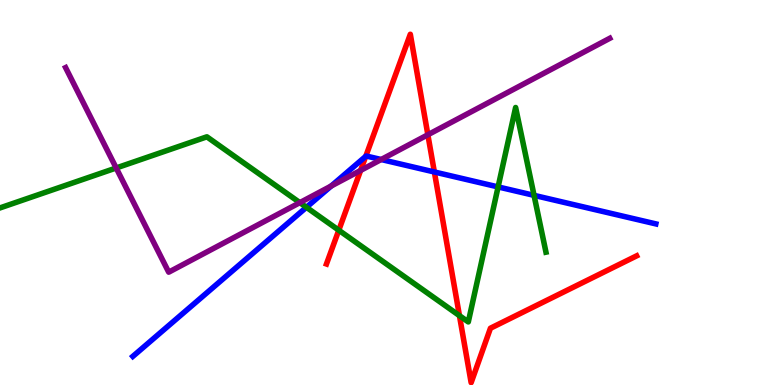[{'lines': ['blue', 'red'], 'intersections': [{'x': 4.72, 'y': 5.94}, {'x': 5.6, 'y': 5.53}]}, {'lines': ['green', 'red'], 'intersections': [{'x': 4.37, 'y': 4.02}, {'x': 5.93, 'y': 1.8}]}, {'lines': ['purple', 'red'], 'intersections': [{'x': 4.65, 'y': 5.57}, {'x': 5.52, 'y': 6.5}]}, {'lines': ['blue', 'green'], 'intersections': [{'x': 3.95, 'y': 4.62}, {'x': 6.43, 'y': 5.14}, {'x': 6.89, 'y': 4.93}]}, {'lines': ['blue', 'purple'], 'intersections': [{'x': 4.27, 'y': 5.17}, {'x': 4.92, 'y': 5.86}]}, {'lines': ['green', 'purple'], 'intersections': [{'x': 1.5, 'y': 5.64}, {'x': 3.87, 'y': 4.74}]}]